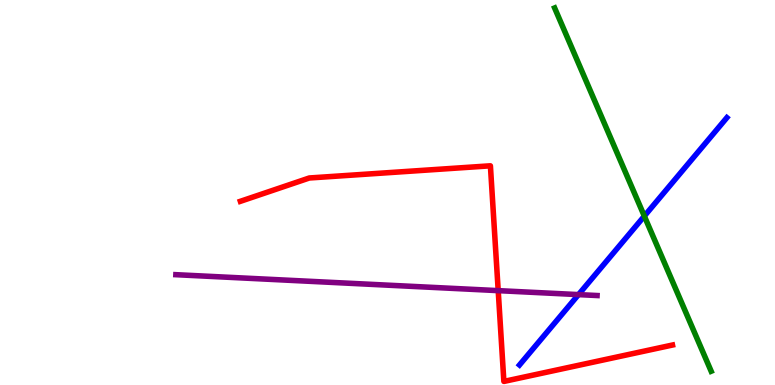[{'lines': ['blue', 'red'], 'intersections': []}, {'lines': ['green', 'red'], 'intersections': []}, {'lines': ['purple', 'red'], 'intersections': [{'x': 6.43, 'y': 2.45}]}, {'lines': ['blue', 'green'], 'intersections': [{'x': 8.31, 'y': 4.39}]}, {'lines': ['blue', 'purple'], 'intersections': [{'x': 7.46, 'y': 2.35}]}, {'lines': ['green', 'purple'], 'intersections': []}]